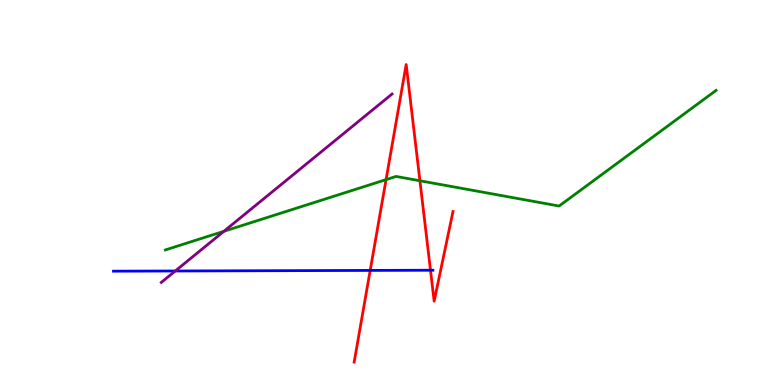[{'lines': ['blue', 'red'], 'intersections': [{'x': 4.78, 'y': 2.98}, {'x': 5.55, 'y': 2.98}]}, {'lines': ['green', 'red'], 'intersections': [{'x': 4.98, 'y': 5.33}, {'x': 5.42, 'y': 5.3}]}, {'lines': ['purple', 'red'], 'intersections': []}, {'lines': ['blue', 'green'], 'intersections': []}, {'lines': ['blue', 'purple'], 'intersections': [{'x': 2.26, 'y': 2.96}]}, {'lines': ['green', 'purple'], 'intersections': [{'x': 2.89, 'y': 3.99}]}]